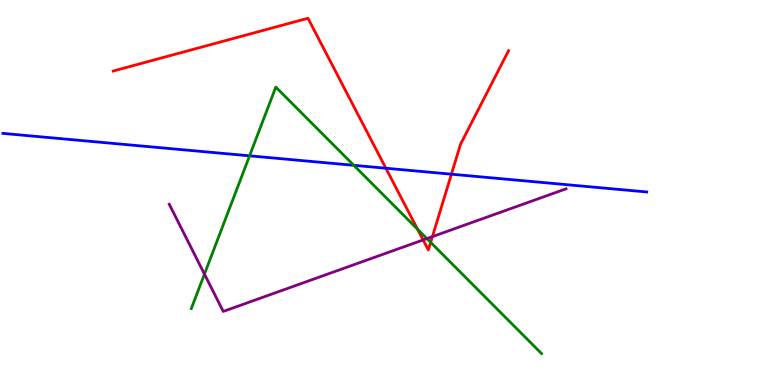[{'lines': ['blue', 'red'], 'intersections': [{'x': 4.98, 'y': 5.63}, {'x': 5.82, 'y': 5.48}]}, {'lines': ['green', 'red'], 'intersections': [{'x': 5.39, 'y': 4.05}, {'x': 5.56, 'y': 3.7}]}, {'lines': ['purple', 'red'], 'intersections': [{'x': 5.46, 'y': 3.77}, {'x': 5.58, 'y': 3.85}]}, {'lines': ['blue', 'green'], 'intersections': [{'x': 3.22, 'y': 5.95}, {'x': 4.57, 'y': 5.71}]}, {'lines': ['blue', 'purple'], 'intersections': []}, {'lines': ['green', 'purple'], 'intersections': [{'x': 2.64, 'y': 2.88}, {'x': 5.51, 'y': 3.8}]}]